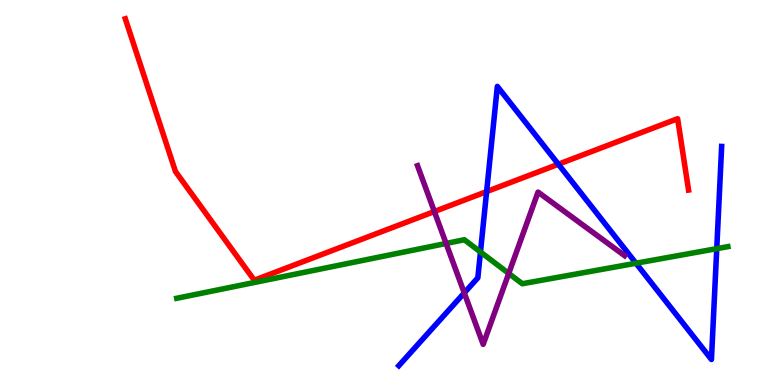[{'lines': ['blue', 'red'], 'intersections': [{'x': 6.28, 'y': 5.02}, {'x': 7.2, 'y': 5.73}]}, {'lines': ['green', 'red'], 'intersections': []}, {'lines': ['purple', 'red'], 'intersections': [{'x': 5.6, 'y': 4.51}]}, {'lines': ['blue', 'green'], 'intersections': [{'x': 6.2, 'y': 3.46}, {'x': 8.21, 'y': 3.16}, {'x': 9.25, 'y': 3.54}]}, {'lines': ['blue', 'purple'], 'intersections': [{'x': 5.99, 'y': 2.39}]}, {'lines': ['green', 'purple'], 'intersections': [{'x': 5.76, 'y': 3.68}, {'x': 6.56, 'y': 2.9}]}]